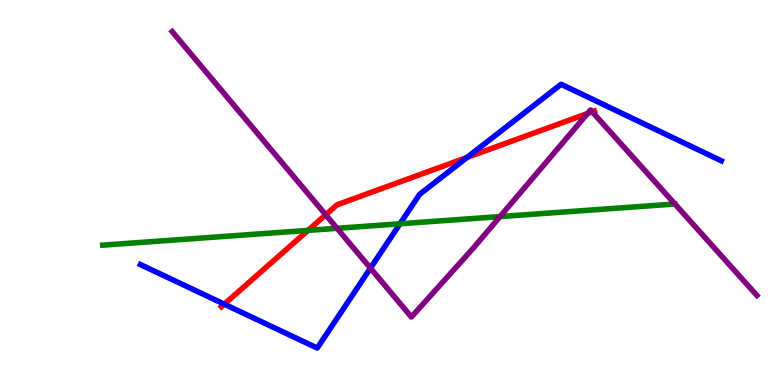[{'lines': ['blue', 'red'], 'intersections': [{'x': 2.89, 'y': 2.1}, {'x': 6.03, 'y': 5.91}]}, {'lines': ['green', 'red'], 'intersections': [{'x': 3.97, 'y': 4.02}]}, {'lines': ['purple', 'red'], 'intersections': [{'x': 4.2, 'y': 4.42}, {'x': 7.58, 'y': 7.05}, {'x': 7.64, 'y': 7.1}]}, {'lines': ['blue', 'green'], 'intersections': [{'x': 5.16, 'y': 4.19}]}, {'lines': ['blue', 'purple'], 'intersections': [{'x': 4.78, 'y': 3.04}]}, {'lines': ['green', 'purple'], 'intersections': [{'x': 4.35, 'y': 4.07}, {'x': 6.45, 'y': 4.37}]}]